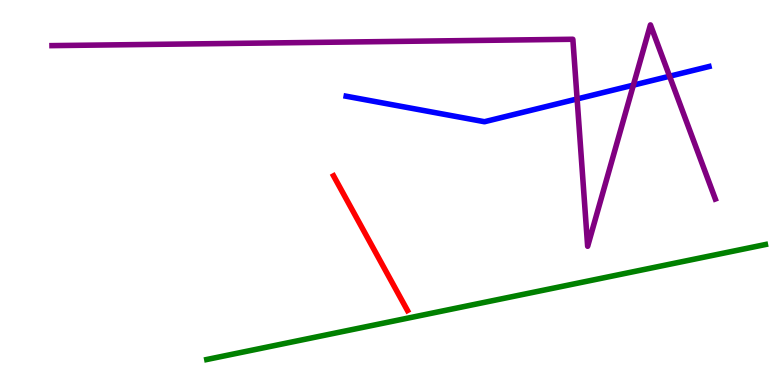[{'lines': ['blue', 'red'], 'intersections': []}, {'lines': ['green', 'red'], 'intersections': []}, {'lines': ['purple', 'red'], 'intersections': []}, {'lines': ['blue', 'green'], 'intersections': []}, {'lines': ['blue', 'purple'], 'intersections': [{'x': 7.45, 'y': 7.43}, {'x': 8.17, 'y': 7.79}, {'x': 8.64, 'y': 8.02}]}, {'lines': ['green', 'purple'], 'intersections': []}]